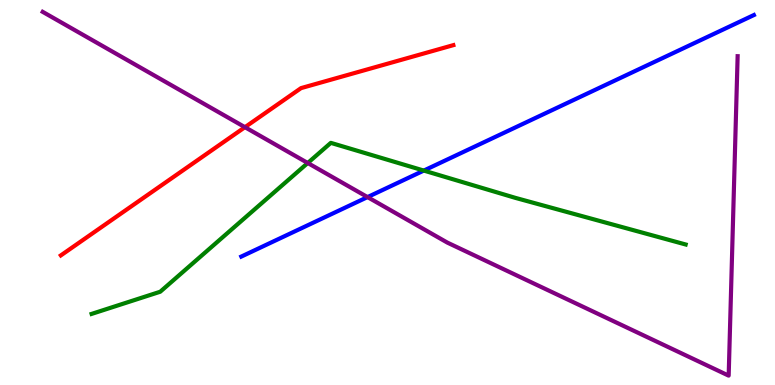[{'lines': ['blue', 'red'], 'intersections': []}, {'lines': ['green', 'red'], 'intersections': []}, {'lines': ['purple', 'red'], 'intersections': [{'x': 3.16, 'y': 6.7}]}, {'lines': ['blue', 'green'], 'intersections': [{'x': 5.47, 'y': 5.57}]}, {'lines': ['blue', 'purple'], 'intersections': [{'x': 4.74, 'y': 4.88}]}, {'lines': ['green', 'purple'], 'intersections': [{'x': 3.97, 'y': 5.77}]}]